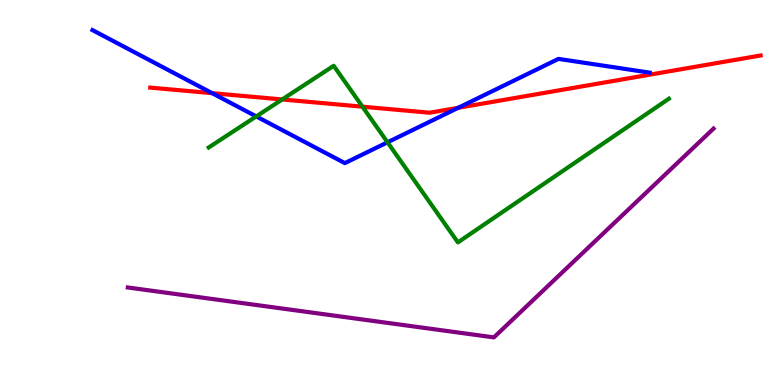[{'lines': ['blue', 'red'], 'intersections': [{'x': 2.74, 'y': 7.58}, {'x': 5.91, 'y': 7.2}]}, {'lines': ['green', 'red'], 'intersections': [{'x': 3.64, 'y': 7.42}, {'x': 4.68, 'y': 7.23}]}, {'lines': ['purple', 'red'], 'intersections': []}, {'lines': ['blue', 'green'], 'intersections': [{'x': 3.31, 'y': 6.98}, {'x': 5.0, 'y': 6.3}]}, {'lines': ['blue', 'purple'], 'intersections': []}, {'lines': ['green', 'purple'], 'intersections': []}]